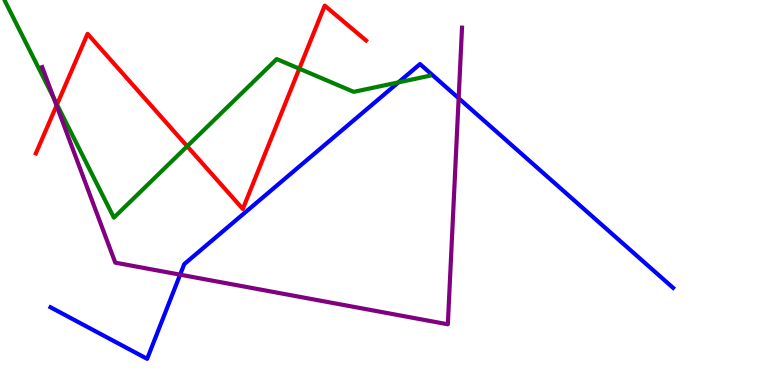[{'lines': ['blue', 'red'], 'intersections': []}, {'lines': ['green', 'red'], 'intersections': [{'x': 0.735, 'y': 7.29}, {'x': 2.42, 'y': 6.2}, {'x': 3.86, 'y': 8.22}]}, {'lines': ['purple', 'red'], 'intersections': [{'x': 0.73, 'y': 7.26}]}, {'lines': ['blue', 'green'], 'intersections': [{'x': 5.14, 'y': 7.86}]}, {'lines': ['blue', 'purple'], 'intersections': [{'x': 2.32, 'y': 2.87}, {'x': 5.92, 'y': 7.45}]}, {'lines': ['green', 'purple'], 'intersections': [{'x': 0.694, 'y': 7.45}]}]